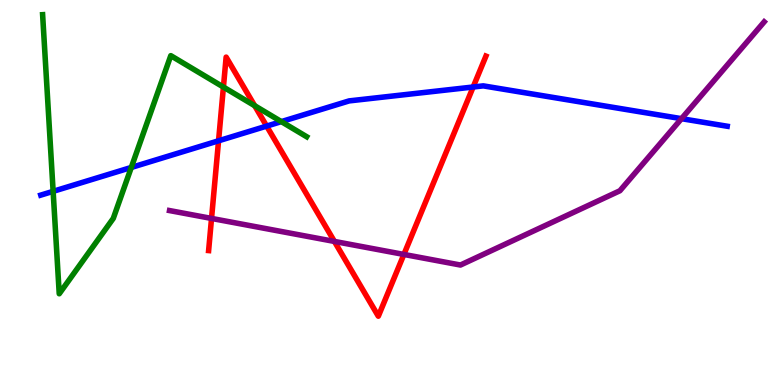[{'lines': ['blue', 'red'], 'intersections': [{'x': 2.82, 'y': 6.34}, {'x': 3.44, 'y': 6.72}, {'x': 6.11, 'y': 7.74}]}, {'lines': ['green', 'red'], 'intersections': [{'x': 2.88, 'y': 7.74}, {'x': 3.29, 'y': 7.25}]}, {'lines': ['purple', 'red'], 'intersections': [{'x': 2.73, 'y': 4.33}, {'x': 4.31, 'y': 3.73}, {'x': 5.21, 'y': 3.39}]}, {'lines': ['blue', 'green'], 'intersections': [{'x': 0.686, 'y': 5.03}, {'x': 1.69, 'y': 5.65}, {'x': 3.63, 'y': 6.84}]}, {'lines': ['blue', 'purple'], 'intersections': [{'x': 8.79, 'y': 6.92}]}, {'lines': ['green', 'purple'], 'intersections': []}]